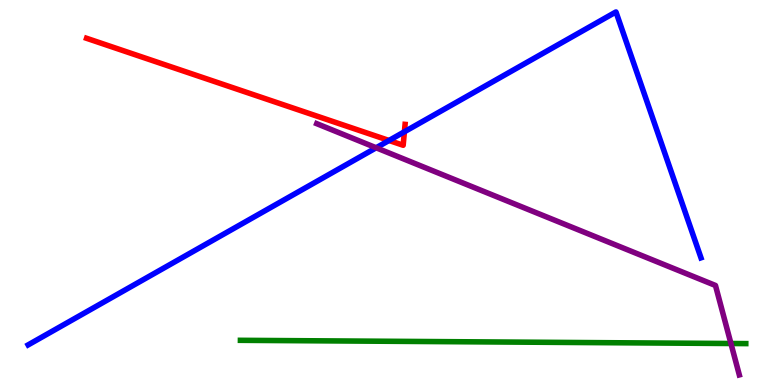[{'lines': ['blue', 'red'], 'intersections': [{'x': 5.02, 'y': 6.35}, {'x': 5.22, 'y': 6.58}]}, {'lines': ['green', 'red'], 'intersections': []}, {'lines': ['purple', 'red'], 'intersections': []}, {'lines': ['blue', 'green'], 'intersections': []}, {'lines': ['blue', 'purple'], 'intersections': [{'x': 4.85, 'y': 6.16}]}, {'lines': ['green', 'purple'], 'intersections': [{'x': 9.43, 'y': 1.08}]}]